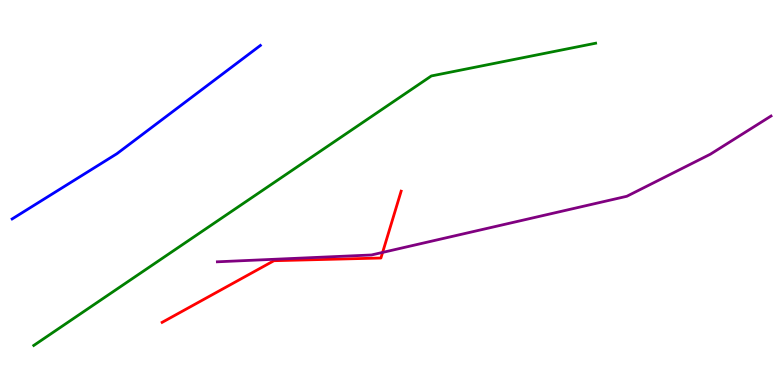[{'lines': ['blue', 'red'], 'intersections': []}, {'lines': ['green', 'red'], 'intersections': []}, {'lines': ['purple', 'red'], 'intersections': [{'x': 4.94, 'y': 3.44}]}, {'lines': ['blue', 'green'], 'intersections': []}, {'lines': ['blue', 'purple'], 'intersections': []}, {'lines': ['green', 'purple'], 'intersections': []}]